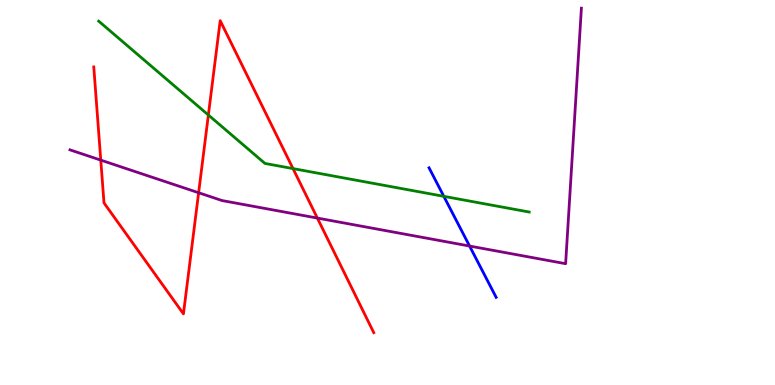[{'lines': ['blue', 'red'], 'intersections': []}, {'lines': ['green', 'red'], 'intersections': [{'x': 2.69, 'y': 7.01}, {'x': 3.78, 'y': 5.62}]}, {'lines': ['purple', 'red'], 'intersections': [{'x': 1.3, 'y': 5.84}, {'x': 2.56, 'y': 4.99}, {'x': 4.09, 'y': 4.34}]}, {'lines': ['blue', 'green'], 'intersections': [{'x': 5.73, 'y': 4.9}]}, {'lines': ['blue', 'purple'], 'intersections': [{'x': 6.06, 'y': 3.61}]}, {'lines': ['green', 'purple'], 'intersections': []}]